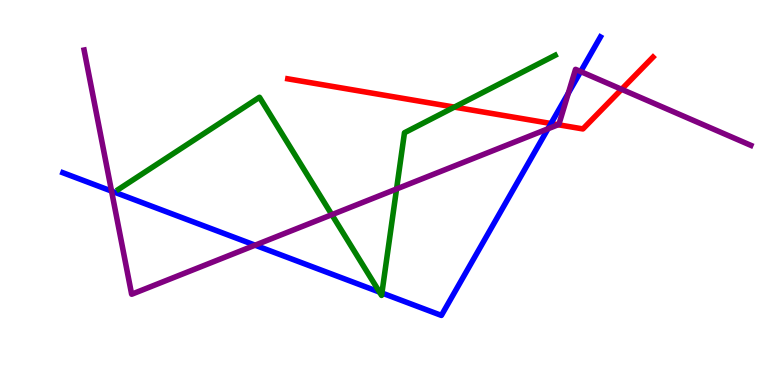[{'lines': ['blue', 'red'], 'intersections': [{'x': 7.11, 'y': 6.79}]}, {'lines': ['green', 'red'], 'intersections': [{'x': 5.86, 'y': 7.22}]}, {'lines': ['purple', 'red'], 'intersections': [{'x': 7.2, 'y': 6.76}, {'x': 8.02, 'y': 7.68}]}, {'lines': ['blue', 'green'], 'intersections': [{'x': 4.9, 'y': 2.41}, {'x': 4.93, 'y': 2.39}]}, {'lines': ['blue', 'purple'], 'intersections': [{'x': 1.44, 'y': 5.04}, {'x': 3.29, 'y': 3.63}, {'x': 7.07, 'y': 6.66}, {'x': 7.33, 'y': 7.58}, {'x': 7.49, 'y': 8.14}]}, {'lines': ['green', 'purple'], 'intersections': [{'x': 4.28, 'y': 4.42}, {'x': 5.12, 'y': 5.09}]}]